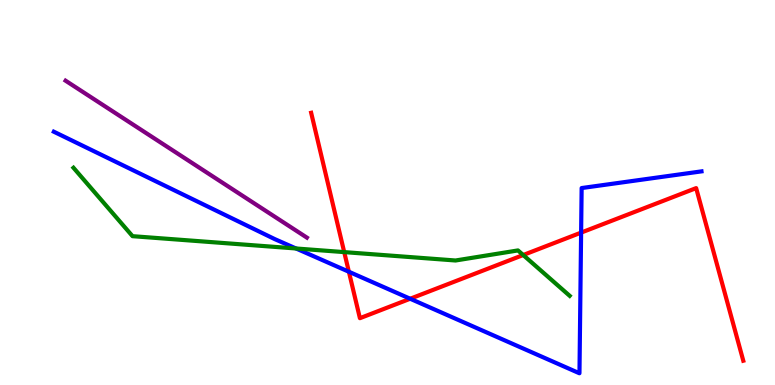[{'lines': ['blue', 'red'], 'intersections': [{'x': 4.5, 'y': 2.94}, {'x': 5.29, 'y': 2.24}, {'x': 7.5, 'y': 3.96}]}, {'lines': ['green', 'red'], 'intersections': [{'x': 4.44, 'y': 3.45}, {'x': 6.75, 'y': 3.38}]}, {'lines': ['purple', 'red'], 'intersections': []}, {'lines': ['blue', 'green'], 'intersections': [{'x': 3.82, 'y': 3.55}]}, {'lines': ['blue', 'purple'], 'intersections': []}, {'lines': ['green', 'purple'], 'intersections': []}]